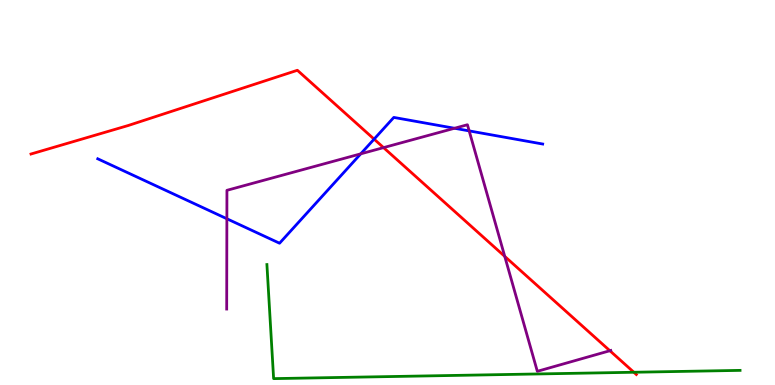[{'lines': ['blue', 'red'], 'intersections': [{'x': 4.83, 'y': 6.39}]}, {'lines': ['green', 'red'], 'intersections': [{'x': 8.18, 'y': 0.331}]}, {'lines': ['purple', 'red'], 'intersections': [{'x': 4.95, 'y': 6.17}, {'x': 6.51, 'y': 3.34}, {'x': 7.87, 'y': 0.89}]}, {'lines': ['blue', 'green'], 'intersections': []}, {'lines': ['blue', 'purple'], 'intersections': [{'x': 2.93, 'y': 4.32}, {'x': 4.65, 'y': 6.0}, {'x': 5.86, 'y': 6.67}, {'x': 6.05, 'y': 6.6}]}, {'lines': ['green', 'purple'], 'intersections': []}]